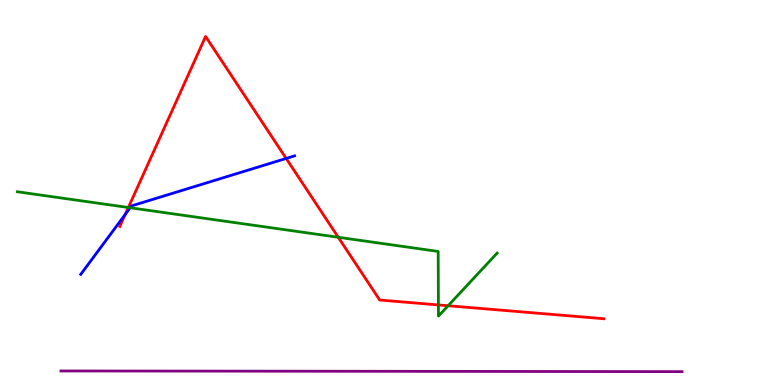[{'lines': ['blue', 'red'], 'intersections': [{'x': 1.62, 'y': 4.43}, {'x': 3.69, 'y': 5.88}]}, {'lines': ['green', 'red'], 'intersections': [{'x': 1.66, 'y': 4.61}, {'x': 4.36, 'y': 3.84}, {'x': 5.66, 'y': 2.08}, {'x': 5.78, 'y': 2.06}]}, {'lines': ['purple', 'red'], 'intersections': []}, {'lines': ['blue', 'green'], 'intersections': [{'x': 1.68, 'y': 4.6}]}, {'lines': ['blue', 'purple'], 'intersections': []}, {'lines': ['green', 'purple'], 'intersections': []}]